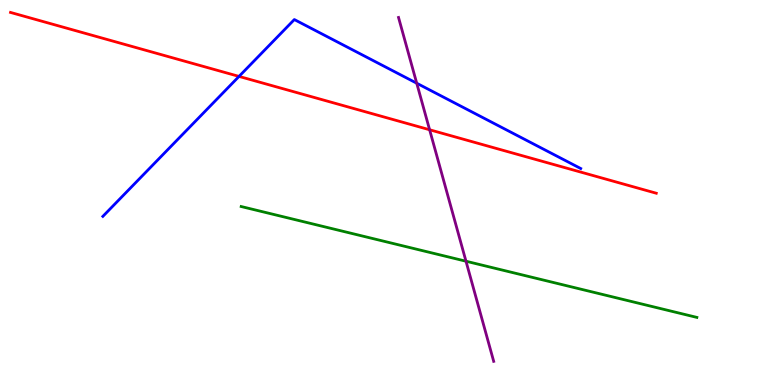[{'lines': ['blue', 'red'], 'intersections': [{'x': 3.08, 'y': 8.02}]}, {'lines': ['green', 'red'], 'intersections': []}, {'lines': ['purple', 'red'], 'intersections': [{'x': 5.54, 'y': 6.63}]}, {'lines': ['blue', 'green'], 'intersections': []}, {'lines': ['blue', 'purple'], 'intersections': [{'x': 5.38, 'y': 7.84}]}, {'lines': ['green', 'purple'], 'intersections': [{'x': 6.01, 'y': 3.22}]}]